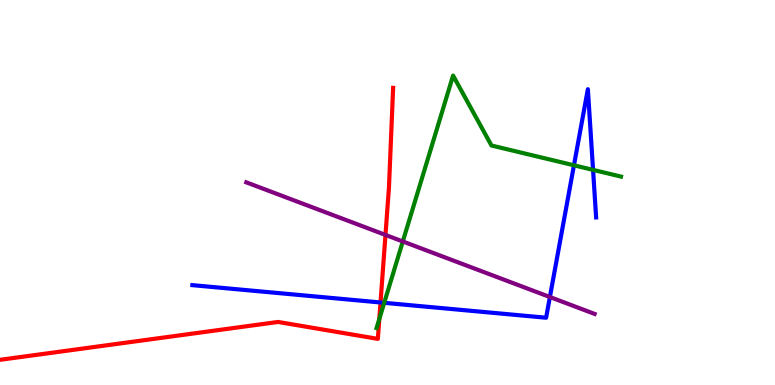[{'lines': ['blue', 'red'], 'intersections': [{'x': 4.91, 'y': 2.14}]}, {'lines': ['green', 'red'], 'intersections': [{'x': 4.89, 'y': 1.71}]}, {'lines': ['purple', 'red'], 'intersections': [{'x': 4.97, 'y': 3.9}]}, {'lines': ['blue', 'green'], 'intersections': [{'x': 4.96, 'y': 2.13}, {'x': 7.41, 'y': 5.71}, {'x': 7.65, 'y': 5.59}]}, {'lines': ['blue', 'purple'], 'intersections': [{'x': 7.1, 'y': 2.29}]}, {'lines': ['green', 'purple'], 'intersections': [{'x': 5.2, 'y': 3.73}]}]